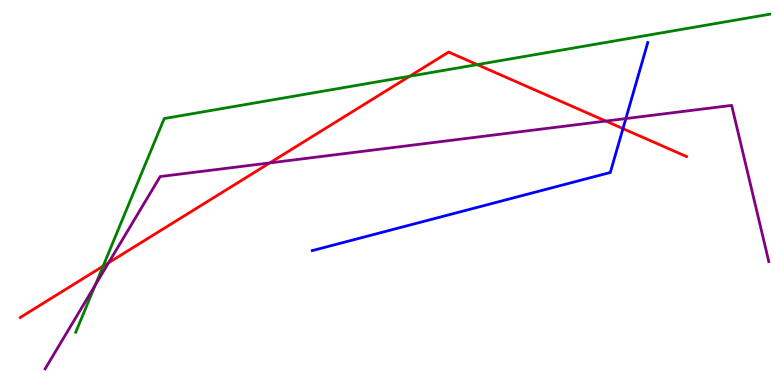[{'lines': ['blue', 'red'], 'intersections': [{'x': 8.04, 'y': 6.66}]}, {'lines': ['green', 'red'], 'intersections': [{'x': 1.33, 'y': 3.09}, {'x': 5.29, 'y': 8.02}, {'x': 6.16, 'y': 8.32}]}, {'lines': ['purple', 'red'], 'intersections': [{'x': 1.4, 'y': 3.18}, {'x': 3.48, 'y': 5.77}, {'x': 7.82, 'y': 6.86}]}, {'lines': ['blue', 'green'], 'intersections': []}, {'lines': ['blue', 'purple'], 'intersections': [{'x': 8.08, 'y': 6.92}]}, {'lines': ['green', 'purple'], 'intersections': [{'x': 1.23, 'y': 2.6}]}]